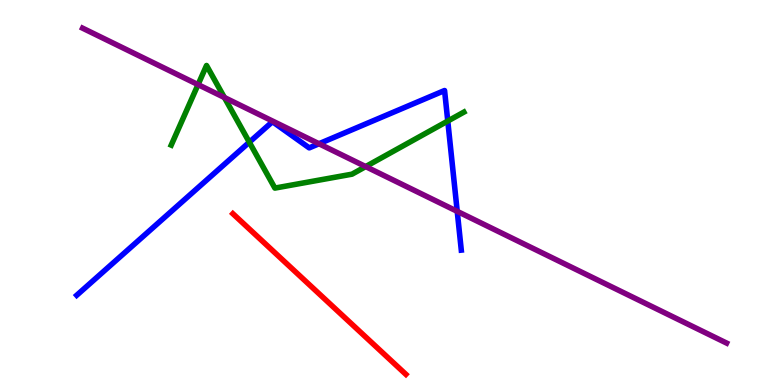[{'lines': ['blue', 'red'], 'intersections': []}, {'lines': ['green', 'red'], 'intersections': []}, {'lines': ['purple', 'red'], 'intersections': []}, {'lines': ['blue', 'green'], 'intersections': [{'x': 3.22, 'y': 6.31}, {'x': 5.78, 'y': 6.86}]}, {'lines': ['blue', 'purple'], 'intersections': [{'x': 4.12, 'y': 6.27}, {'x': 5.9, 'y': 4.51}]}, {'lines': ['green', 'purple'], 'intersections': [{'x': 2.56, 'y': 7.8}, {'x': 2.9, 'y': 7.47}, {'x': 4.72, 'y': 5.67}]}]